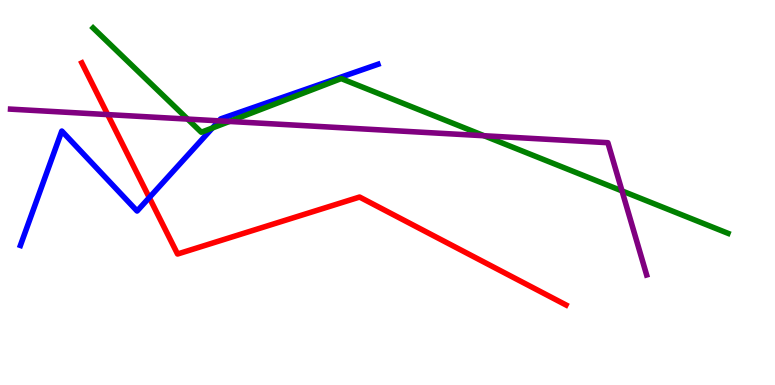[{'lines': ['blue', 'red'], 'intersections': [{'x': 1.93, 'y': 4.87}]}, {'lines': ['green', 'red'], 'intersections': []}, {'lines': ['purple', 'red'], 'intersections': [{'x': 1.39, 'y': 7.02}]}, {'lines': ['blue', 'green'], 'intersections': [{'x': 2.74, 'y': 6.68}]}, {'lines': ['blue', 'purple'], 'intersections': [{'x': 2.82, 'y': 6.86}]}, {'lines': ['green', 'purple'], 'intersections': [{'x': 2.42, 'y': 6.91}, {'x': 2.96, 'y': 6.85}, {'x': 6.25, 'y': 6.47}, {'x': 8.03, 'y': 5.04}]}]